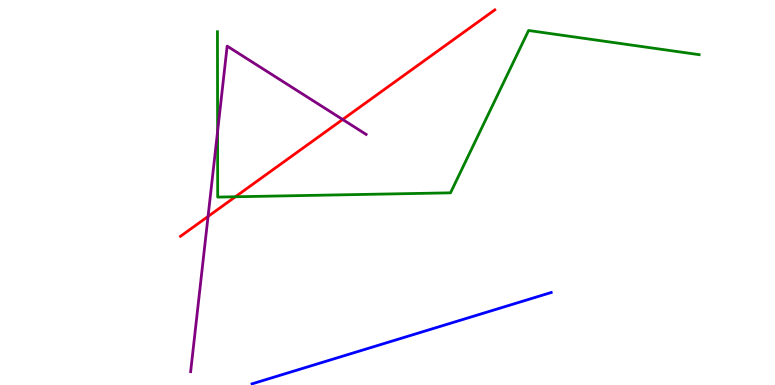[{'lines': ['blue', 'red'], 'intersections': []}, {'lines': ['green', 'red'], 'intersections': [{'x': 3.04, 'y': 4.89}]}, {'lines': ['purple', 'red'], 'intersections': [{'x': 2.68, 'y': 4.38}, {'x': 4.42, 'y': 6.9}]}, {'lines': ['blue', 'green'], 'intersections': []}, {'lines': ['blue', 'purple'], 'intersections': []}, {'lines': ['green', 'purple'], 'intersections': [{'x': 2.81, 'y': 6.59}]}]